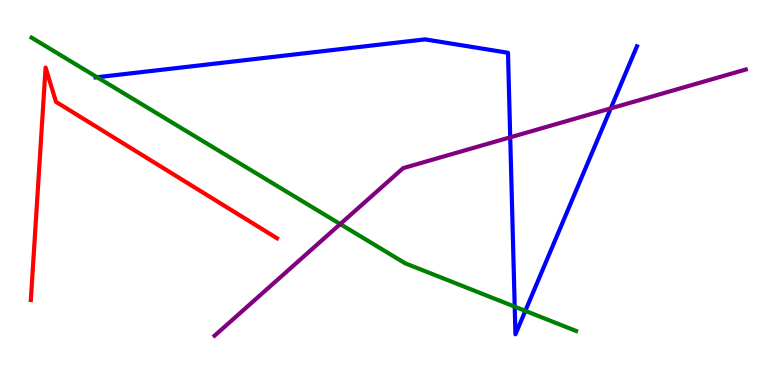[{'lines': ['blue', 'red'], 'intersections': []}, {'lines': ['green', 'red'], 'intersections': []}, {'lines': ['purple', 'red'], 'intersections': []}, {'lines': ['blue', 'green'], 'intersections': [{'x': 1.25, 'y': 7.99}, {'x': 6.64, 'y': 2.03}, {'x': 6.78, 'y': 1.93}]}, {'lines': ['blue', 'purple'], 'intersections': [{'x': 6.58, 'y': 6.43}, {'x': 7.88, 'y': 7.18}]}, {'lines': ['green', 'purple'], 'intersections': [{'x': 4.39, 'y': 4.18}]}]